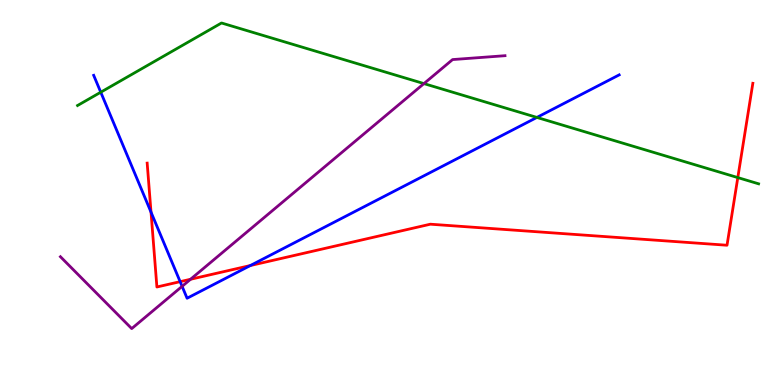[{'lines': ['blue', 'red'], 'intersections': [{'x': 1.95, 'y': 4.49}, {'x': 2.32, 'y': 2.68}, {'x': 3.23, 'y': 3.1}]}, {'lines': ['green', 'red'], 'intersections': [{'x': 9.52, 'y': 5.39}]}, {'lines': ['purple', 'red'], 'intersections': [{'x': 2.46, 'y': 2.75}]}, {'lines': ['blue', 'green'], 'intersections': [{'x': 1.3, 'y': 7.61}, {'x': 6.93, 'y': 6.95}]}, {'lines': ['blue', 'purple'], 'intersections': [{'x': 2.35, 'y': 2.56}]}, {'lines': ['green', 'purple'], 'intersections': [{'x': 5.47, 'y': 7.83}]}]